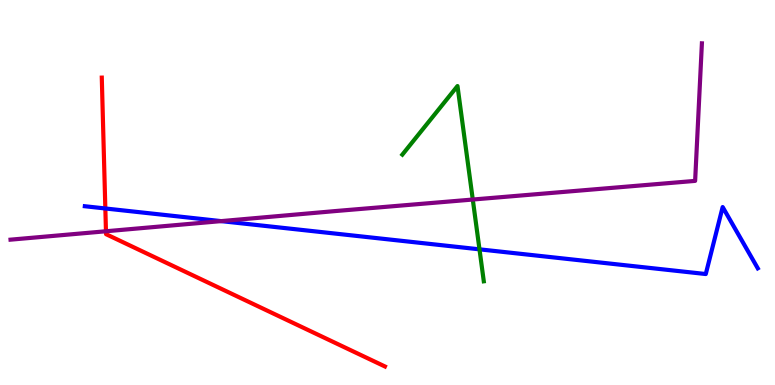[{'lines': ['blue', 'red'], 'intersections': [{'x': 1.36, 'y': 4.59}]}, {'lines': ['green', 'red'], 'intersections': []}, {'lines': ['purple', 'red'], 'intersections': [{'x': 1.37, 'y': 3.99}]}, {'lines': ['blue', 'green'], 'intersections': [{'x': 6.19, 'y': 3.52}]}, {'lines': ['blue', 'purple'], 'intersections': [{'x': 2.85, 'y': 4.26}]}, {'lines': ['green', 'purple'], 'intersections': [{'x': 6.1, 'y': 4.82}]}]